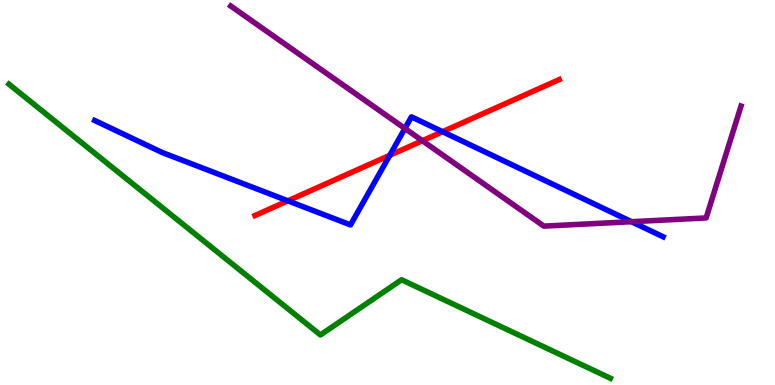[{'lines': ['blue', 'red'], 'intersections': [{'x': 3.71, 'y': 4.78}, {'x': 5.03, 'y': 5.97}, {'x': 5.71, 'y': 6.58}]}, {'lines': ['green', 'red'], 'intersections': []}, {'lines': ['purple', 'red'], 'intersections': [{'x': 5.45, 'y': 6.34}]}, {'lines': ['blue', 'green'], 'intersections': []}, {'lines': ['blue', 'purple'], 'intersections': [{'x': 5.22, 'y': 6.66}, {'x': 8.15, 'y': 4.24}]}, {'lines': ['green', 'purple'], 'intersections': []}]